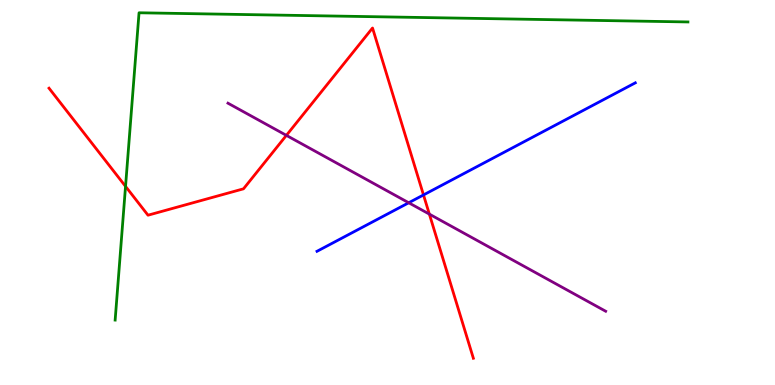[{'lines': ['blue', 'red'], 'intersections': [{'x': 5.46, 'y': 4.94}]}, {'lines': ['green', 'red'], 'intersections': [{'x': 1.62, 'y': 5.16}]}, {'lines': ['purple', 'red'], 'intersections': [{'x': 3.7, 'y': 6.48}, {'x': 5.54, 'y': 4.44}]}, {'lines': ['blue', 'green'], 'intersections': []}, {'lines': ['blue', 'purple'], 'intersections': [{'x': 5.27, 'y': 4.73}]}, {'lines': ['green', 'purple'], 'intersections': []}]